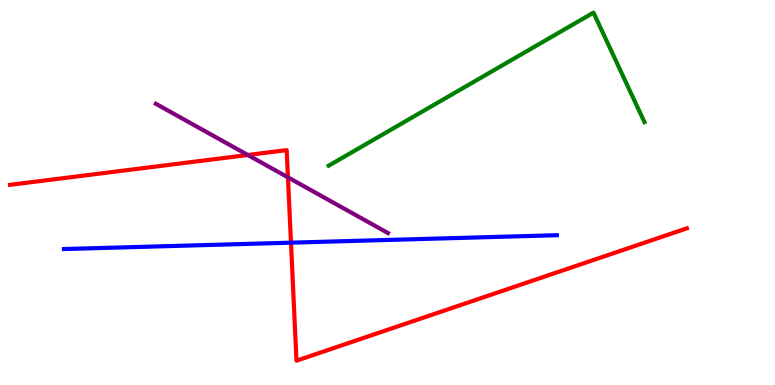[{'lines': ['blue', 'red'], 'intersections': [{'x': 3.75, 'y': 3.7}]}, {'lines': ['green', 'red'], 'intersections': []}, {'lines': ['purple', 'red'], 'intersections': [{'x': 3.2, 'y': 5.97}, {'x': 3.72, 'y': 5.39}]}, {'lines': ['blue', 'green'], 'intersections': []}, {'lines': ['blue', 'purple'], 'intersections': []}, {'lines': ['green', 'purple'], 'intersections': []}]